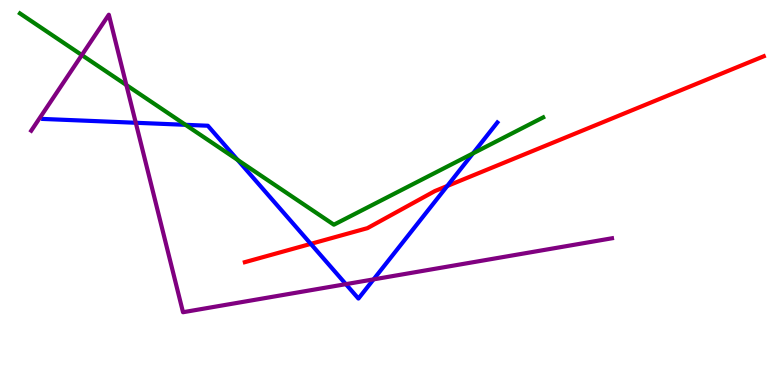[{'lines': ['blue', 'red'], 'intersections': [{'x': 4.01, 'y': 3.67}, {'x': 5.77, 'y': 5.17}]}, {'lines': ['green', 'red'], 'intersections': []}, {'lines': ['purple', 'red'], 'intersections': []}, {'lines': ['blue', 'green'], 'intersections': [{'x': 2.39, 'y': 6.76}, {'x': 3.07, 'y': 5.85}, {'x': 6.1, 'y': 6.02}]}, {'lines': ['blue', 'purple'], 'intersections': [{'x': 1.75, 'y': 6.81}, {'x': 4.46, 'y': 2.62}, {'x': 4.82, 'y': 2.74}]}, {'lines': ['green', 'purple'], 'intersections': [{'x': 1.06, 'y': 8.57}, {'x': 1.63, 'y': 7.79}]}]